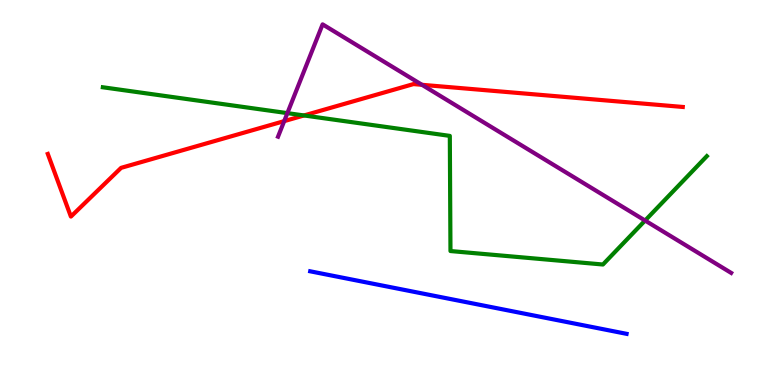[{'lines': ['blue', 'red'], 'intersections': []}, {'lines': ['green', 'red'], 'intersections': [{'x': 3.92, 'y': 7.0}]}, {'lines': ['purple', 'red'], 'intersections': [{'x': 3.67, 'y': 6.85}, {'x': 5.44, 'y': 7.8}]}, {'lines': ['blue', 'green'], 'intersections': []}, {'lines': ['blue', 'purple'], 'intersections': []}, {'lines': ['green', 'purple'], 'intersections': [{'x': 3.71, 'y': 7.06}, {'x': 8.32, 'y': 4.27}]}]